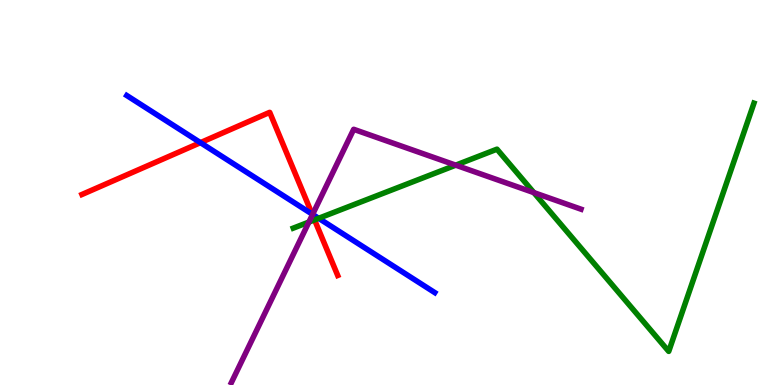[{'lines': ['blue', 'red'], 'intersections': [{'x': 2.59, 'y': 6.29}, {'x': 4.03, 'y': 4.44}]}, {'lines': ['green', 'red'], 'intersections': [{'x': 4.06, 'y': 4.29}]}, {'lines': ['purple', 'red'], 'intersections': [{'x': 4.03, 'y': 4.42}]}, {'lines': ['blue', 'green'], 'intersections': [{'x': 4.11, 'y': 4.33}]}, {'lines': ['blue', 'purple'], 'intersections': [{'x': 4.03, 'y': 4.43}]}, {'lines': ['green', 'purple'], 'intersections': [{'x': 3.99, 'y': 4.23}, {'x': 5.88, 'y': 5.71}, {'x': 6.89, 'y': 5.0}]}]